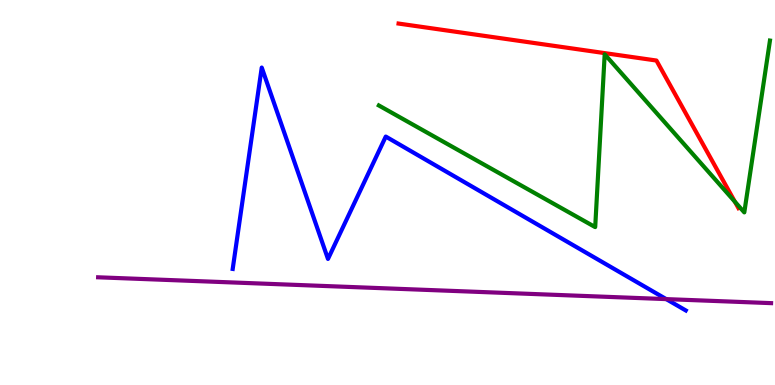[{'lines': ['blue', 'red'], 'intersections': []}, {'lines': ['green', 'red'], 'intersections': [{'x': 9.48, 'y': 4.76}]}, {'lines': ['purple', 'red'], 'intersections': []}, {'lines': ['blue', 'green'], 'intersections': []}, {'lines': ['blue', 'purple'], 'intersections': [{'x': 8.6, 'y': 2.23}]}, {'lines': ['green', 'purple'], 'intersections': []}]